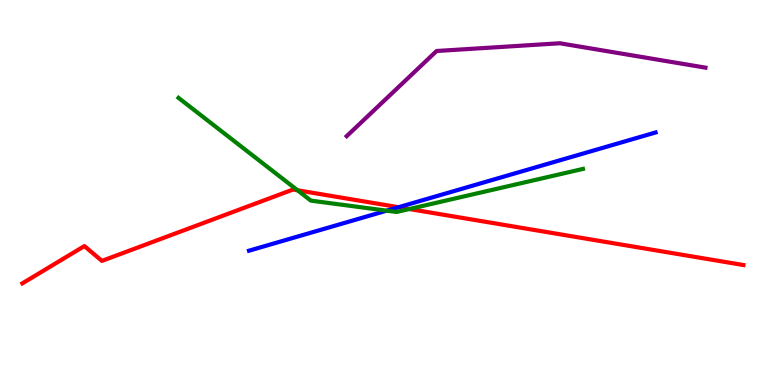[{'lines': ['blue', 'red'], 'intersections': [{'x': 5.14, 'y': 4.62}]}, {'lines': ['green', 'red'], 'intersections': [{'x': 3.84, 'y': 5.06}, {'x': 5.28, 'y': 4.57}]}, {'lines': ['purple', 'red'], 'intersections': []}, {'lines': ['blue', 'green'], 'intersections': [{'x': 4.99, 'y': 4.53}]}, {'lines': ['blue', 'purple'], 'intersections': []}, {'lines': ['green', 'purple'], 'intersections': []}]